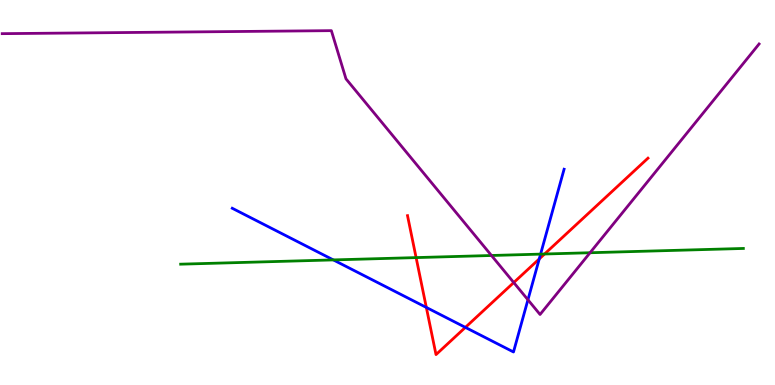[{'lines': ['blue', 'red'], 'intersections': [{'x': 5.5, 'y': 2.01}, {'x': 6.0, 'y': 1.5}, {'x': 6.96, 'y': 3.27}]}, {'lines': ['green', 'red'], 'intersections': [{'x': 5.37, 'y': 3.31}, {'x': 7.03, 'y': 3.4}]}, {'lines': ['purple', 'red'], 'intersections': [{'x': 6.63, 'y': 2.66}]}, {'lines': ['blue', 'green'], 'intersections': [{'x': 4.3, 'y': 3.25}, {'x': 6.98, 'y': 3.4}]}, {'lines': ['blue', 'purple'], 'intersections': [{'x': 6.81, 'y': 2.21}]}, {'lines': ['green', 'purple'], 'intersections': [{'x': 6.34, 'y': 3.36}, {'x': 7.61, 'y': 3.44}]}]